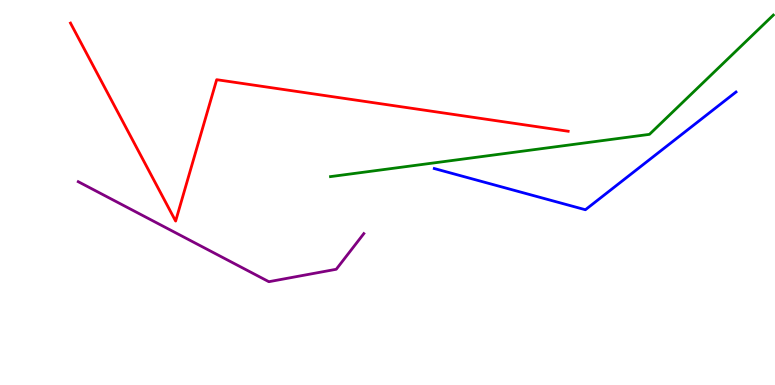[{'lines': ['blue', 'red'], 'intersections': []}, {'lines': ['green', 'red'], 'intersections': []}, {'lines': ['purple', 'red'], 'intersections': []}, {'lines': ['blue', 'green'], 'intersections': []}, {'lines': ['blue', 'purple'], 'intersections': []}, {'lines': ['green', 'purple'], 'intersections': []}]